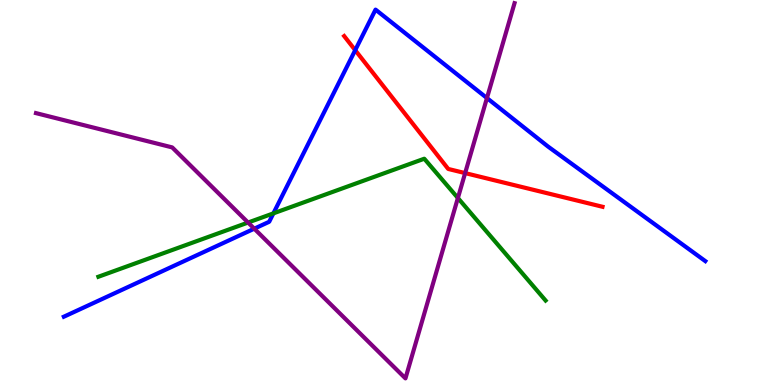[{'lines': ['blue', 'red'], 'intersections': [{'x': 4.58, 'y': 8.7}]}, {'lines': ['green', 'red'], 'intersections': []}, {'lines': ['purple', 'red'], 'intersections': [{'x': 6.0, 'y': 5.5}]}, {'lines': ['blue', 'green'], 'intersections': [{'x': 3.53, 'y': 4.46}]}, {'lines': ['blue', 'purple'], 'intersections': [{'x': 3.28, 'y': 4.06}, {'x': 6.28, 'y': 7.45}]}, {'lines': ['green', 'purple'], 'intersections': [{'x': 3.2, 'y': 4.22}, {'x': 5.91, 'y': 4.86}]}]